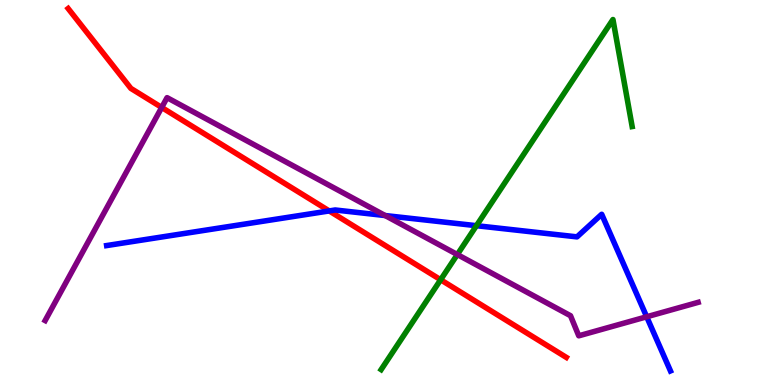[{'lines': ['blue', 'red'], 'intersections': [{'x': 4.25, 'y': 4.52}]}, {'lines': ['green', 'red'], 'intersections': [{'x': 5.69, 'y': 2.73}]}, {'lines': ['purple', 'red'], 'intersections': [{'x': 2.09, 'y': 7.21}]}, {'lines': ['blue', 'green'], 'intersections': [{'x': 6.15, 'y': 4.14}]}, {'lines': ['blue', 'purple'], 'intersections': [{'x': 4.97, 'y': 4.4}, {'x': 8.34, 'y': 1.77}]}, {'lines': ['green', 'purple'], 'intersections': [{'x': 5.9, 'y': 3.39}]}]